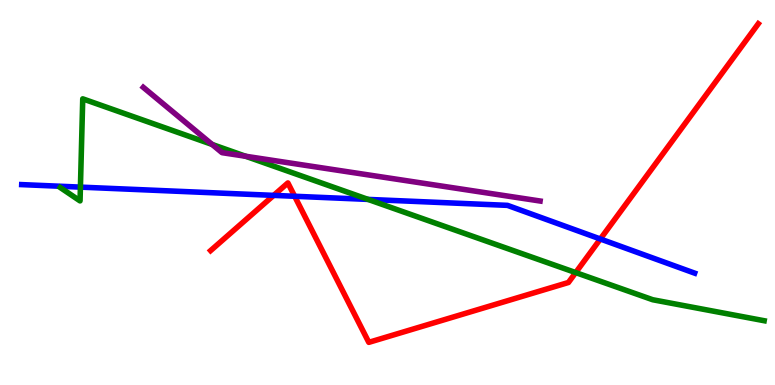[{'lines': ['blue', 'red'], 'intersections': [{'x': 3.53, 'y': 4.93}, {'x': 3.8, 'y': 4.9}, {'x': 7.75, 'y': 3.79}]}, {'lines': ['green', 'red'], 'intersections': [{'x': 7.43, 'y': 2.92}]}, {'lines': ['purple', 'red'], 'intersections': []}, {'lines': ['blue', 'green'], 'intersections': [{'x': 1.04, 'y': 5.14}, {'x': 4.75, 'y': 4.82}]}, {'lines': ['blue', 'purple'], 'intersections': []}, {'lines': ['green', 'purple'], 'intersections': [{'x': 2.74, 'y': 6.25}, {'x': 3.17, 'y': 5.94}]}]